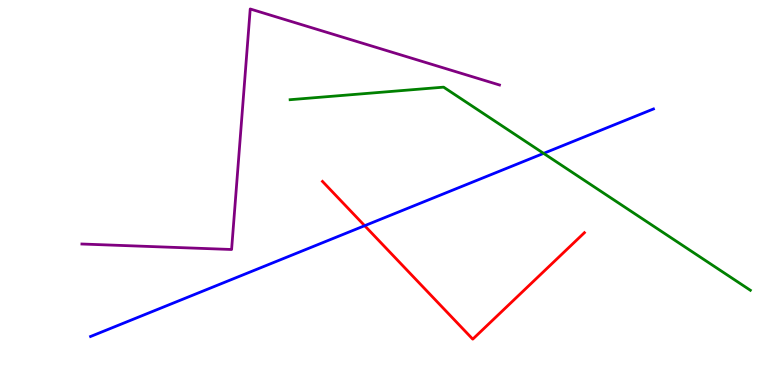[{'lines': ['blue', 'red'], 'intersections': [{'x': 4.71, 'y': 4.14}]}, {'lines': ['green', 'red'], 'intersections': []}, {'lines': ['purple', 'red'], 'intersections': []}, {'lines': ['blue', 'green'], 'intersections': [{'x': 7.01, 'y': 6.02}]}, {'lines': ['blue', 'purple'], 'intersections': []}, {'lines': ['green', 'purple'], 'intersections': []}]